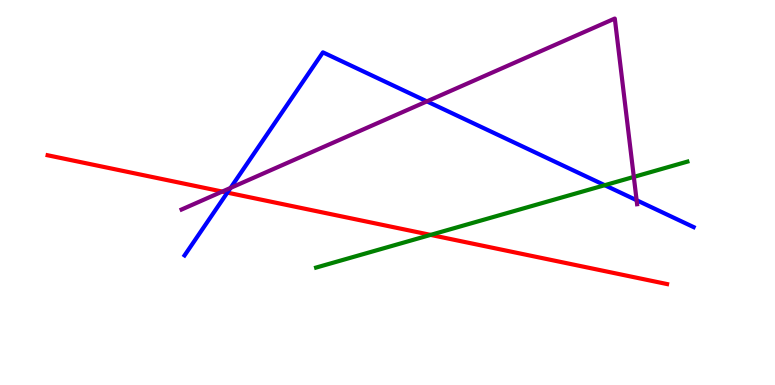[{'lines': ['blue', 'red'], 'intersections': [{'x': 2.93, 'y': 5.0}]}, {'lines': ['green', 'red'], 'intersections': [{'x': 5.56, 'y': 3.9}]}, {'lines': ['purple', 'red'], 'intersections': [{'x': 2.87, 'y': 5.02}]}, {'lines': ['blue', 'green'], 'intersections': [{'x': 7.8, 'y': 5.19}]}, {'lines': ['blue', 'purple'], 'intersections': [{'x': 2.97, 'y': 5.12}, {'x': 5.51, 'y': 7.37}, {'x': 8.21, 'y': 4.8}]}, {'lines': ['green', 'purple'], 'intersections': [{'x': 8.18, 'y': 5.4}]}]